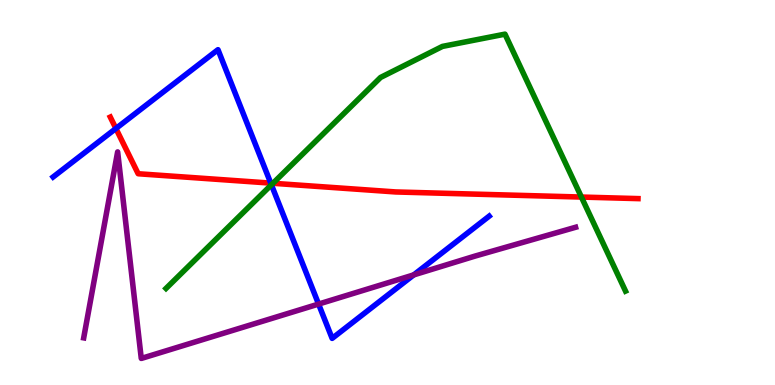[{'lines': ['blue', 'red'], 'intersections': [{'x': 1.5, 'y': 6.66}, {'x': 3.49, 'y': 5.24}]}, {'lines': ['green', 'red'], 'intersections': [{'x': 3.52, 'y': 5.24}, {'x': 7.5, 'y': 4.88}]}, {'lines': ['purple', 'red'], 'intersections': []}, {'lines': ['blue', 'green'], 'intersections': [{'x': 3.5, 'y': 5.2}]}, {'lines': ['blue', 'purple'], 'intersections': [{'x': 4.11, 'y': 2.1}, {'x': 5.34, 'y': 2.86}]}, {'lines': ['green', 'purple'], 'intersections': []}]